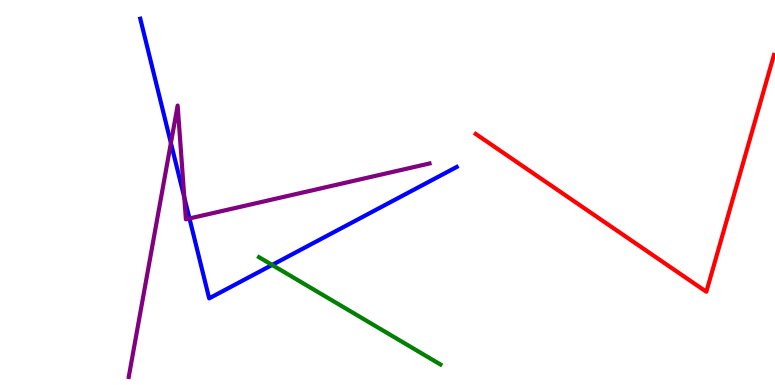[{'lines': ['blue', 'red'], 'intersections': []}, {'lines': ['green', 'red'], 'intersections': []}, {'lines': ['purple', 'red'], 'intersections': []}, {'lines': ['blue', 'green'], 'intersections': [{'x': 3.51, 'y': 3.12}]}, {'lines': ['blue', 'purple'], 'intersections': [{'x': 2.21, 'y': 6.29}, {'x': 2.38, 'y': 4.87}, {'x': 2.45, 'y': 4.33}]}, {'lines': ['green', 'purple'], 'intersections': []}]